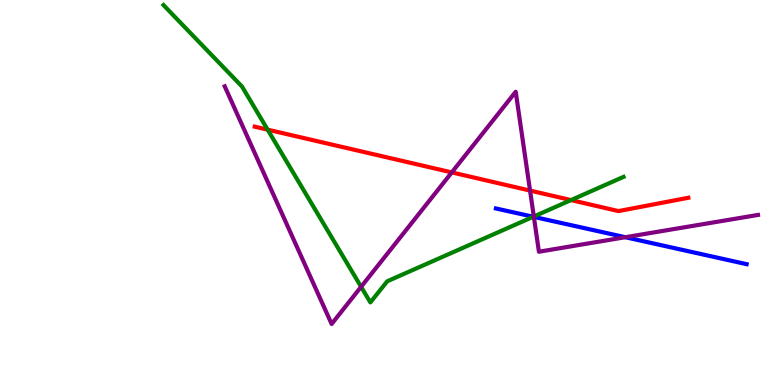[{'lines': ['blue', 'red'], 'intersections': []}, {'lines': ['green', 'red'], 'intersections': [{'x': 3.45, 'y': 6.63}, {'x': 7.37, 'y': 4.8}]}, {'lines': ['purple', 'red'], 'intersections': [{'x': 5.83, 'y': 5.52}, {'x': 6.84, 'y': 5.05}]}, {'lines': ['blue', 'green'], 'intersections': [{'x': 6.88, 'y': 4.37}]}, {'lines': ['blue', 'purple'], 'intersections': [{'x': 6.89, 'y': 4.37}, {'x': 8.07, 'y': 3.84}]}, {'lines': ['green', 'purple'], 'intersections': [{'x': 4.66, 'y': 2.55}, {'x': 6.89, 'y': 4.38}]}]